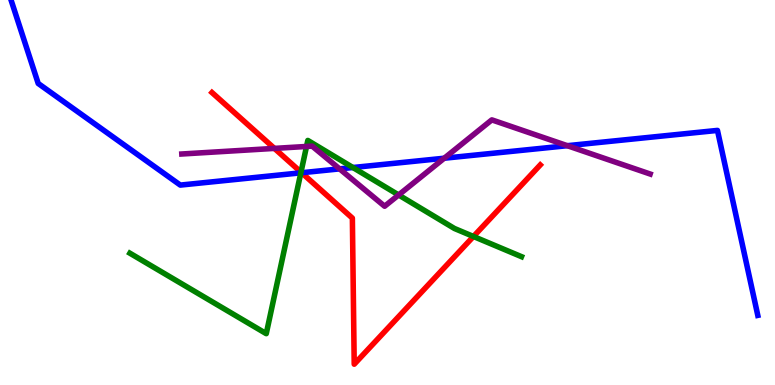[{'lines': ['blue', 'red'], 'intersections': [{'x': 3.89, 'y': 5.51}]}, {'lines': ['green', 'red'], 'intersections': [{'x': 3.88, 'y': 5.53}, {'x': 6.11, 'y': 3.86}]}, {'lines': ['purple', 'red'], 'intersections': [{'x': 3.54, 'y': 6.15}]}, {'lines': ['blue', 'green'], 'intersections': [{'x': 3.88, 'y': 5.51}, {'x': 4.55, 'y': 5.65}]}, {'lines': ['blue', 'purple'], 'intersections': [{'x': 4.38, 'y': 5.61}, {'x': 5.73, 'y': 5.89}, {'x': 7.32, 'y': 6.22}]}, {'lines': ['green', 'purple'], 'intersections': [{'x': 3.96, 'y': 6.2}, {'x': 5.14, 'y': 4.94}]}]